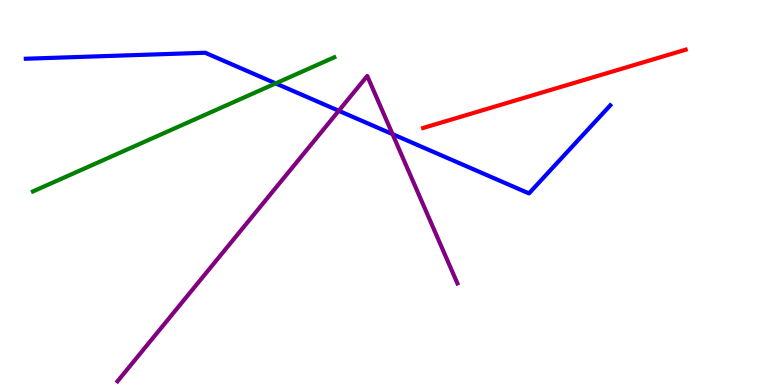[{'lines': ['blue', 'red'], 'intersections': []}, {'lines': ['green', 'red'], 'intersections': []}, {'lines': ['purple', 'red'], 'intersections': []}, {'lines': ['blue', 'green'], 'intersections': [{'x': 3.56, 'y': 7.83}]}, {'lines': ['blue', 'purple'], 'intersections': [{'x': 4.37, 'y': 7.12}, {'x': 5.07, 'y': 6.52}]}, {'lines': ['green', 'purple'], 'intersections': []}]